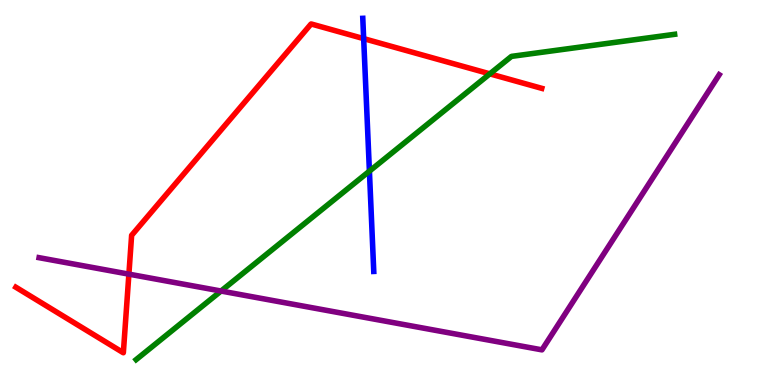[{'lines': ['blue', 'red'], 'intersections': [{'x': 4.69, 'y': 9.0}]}, {'lines': ['green', 'red'], 'intersections': [{'x': 6.32, 'y': 8.08}]}, {'lines': ['purple', 'red'], 'intersections': [{'x': 1.66, 'y': 2.88}]}, {'lines': ['blue', 'green'], 'intersections': [{'x': 4.77, 'y': 5.55}]}, {'lines': ['blue', 'purple'], 'intersections': []}, {'lines': ['green', 'purple'], 'intersections': [{'x': 2.85, 'y': 2.44}]}]